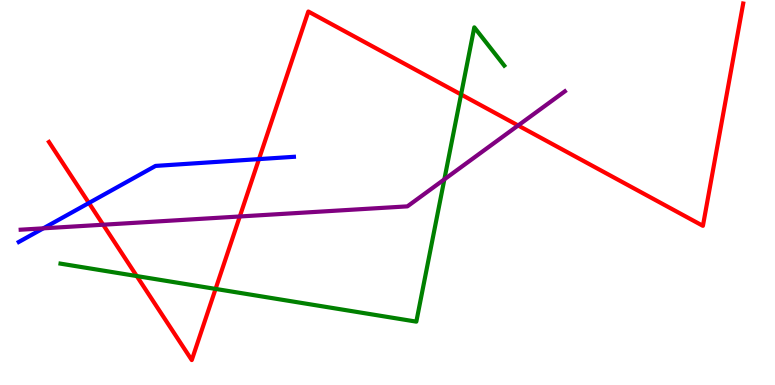[{'lines': ['blue', 'red'], 'intersections': [{'x': 1.15, 'y': 4.73}, {'x': 3.34, 'y': 5.87}]}, {'lines': ['green', 'red'], 'intersections': [{'x': 1.76, 'y': 2.83}, {'x': 2.78, 'y': 2.5}, {'x': 5.95, 'y': 7.55}]}, {'lines': ['purple', 'red'], 'intersections': [{'x': 1.33, 'y': 4.16}, {'x': 3.09, 'y': 4.38}, {'x': 6.69, 'y': 6.74}]}, {'lines': ['blue', 'green'], 'intersections': []}, {'lines': ['blue', 'purple'], 'intersections': [{'x': 0.559, 'y': 4.07}]}, {'lines': ['green', 'purple'], 'intersections': [{'x': 5.73, 'y': 5.34}]}]